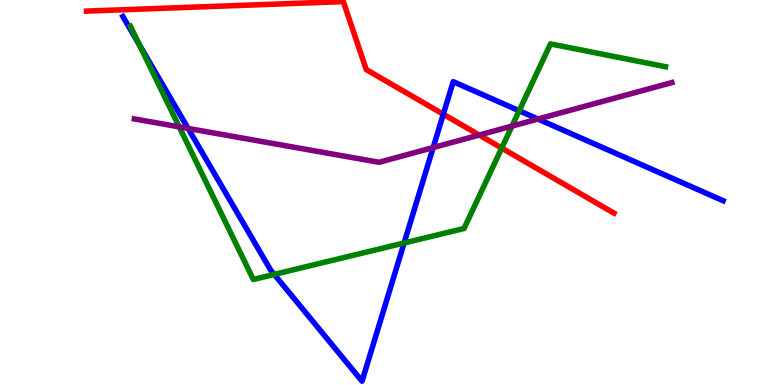[{'lines': ['blue', 'red'], 'intersections': [{'x': 5.72, 'y': 7.03}]}, {'lines': ['green', 'red'], 'intersections': [{'x': 6.47, 'y': 6.15}]}, {'lines': ['purple', 'red'], 'intersections': [{'x': 6.18, 'y': 6.49}]}, {'lines': ['blue', 'green'], 'intersections': [{'x': 1.8, 'y': 8.83}, {'x': 3.54, 'y': 2.87}, {'x': 5.21, 'y': 3.69}, {'x': 6.7, 'y': 7.12}]}, {'lines': ['blue', 'purple'], 'intersections': [{'x': 2.43, 'y': 6.66}, {'x': 5.59, 'y': 6.17}, {'x': 6.94, 'y': 6.91}]}, {'lines': ['green', 'purple'], 'intersections': [{'x': 2.31, 'y': 6.7}, {'x': 6.61, 'y': 6.72}]}]